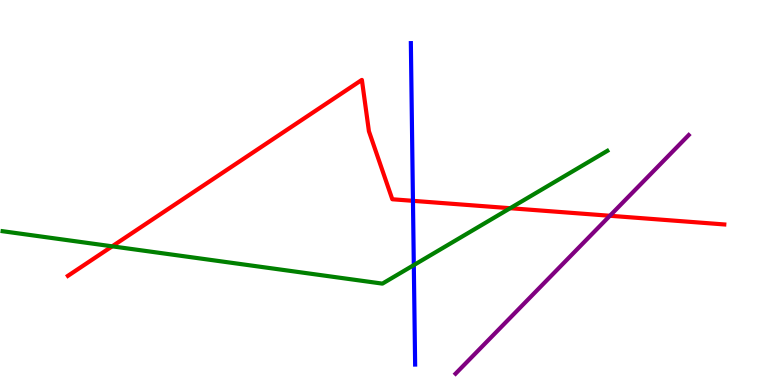[{'lines': ['blue', 'red'], 'intersections': [{'x': 5.33, 'y': 4.78}]}, {'lines': ['green', 'red'], 'intersections': [{'x': 1.45, 'y': 3.6}, {'x': 6.58, 'y': 4.59}]}, {'lines': ['purple', 'red'], 'intersections': [{'x': 7.87, 'y': 4.4}]}, {'lines': ['blue', 'green'], 'intersections': [{'x': 5.34, 'y': 3.11}]}, {'lines': ['blue', 'purple'], 'intersections': []}, {'lines': ['green', 'purple'], 'intersections': []}]